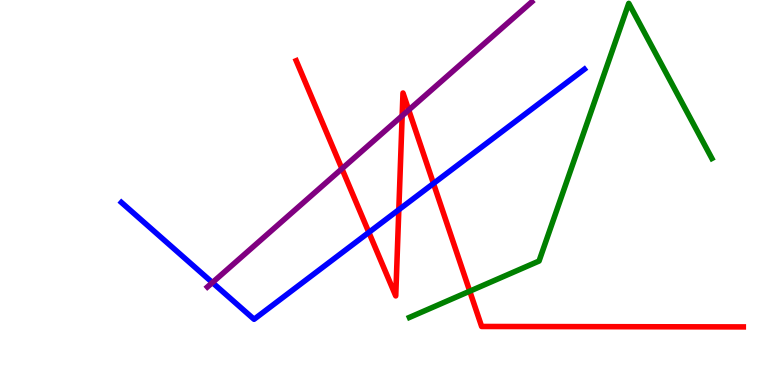[{'lines': ['blue', 'red'], 'intersections': [{'x': 4.76, 'y': 3.96}, {'x': 5.15, 'y': 4.55}, {'x': 5.59, 'y': 5.23}]}, {'lines': ['green', 'red'], 'intersections': [{'x': 6.06, 'y': 2.44}]}, {'lines': ['purple', 'red'], 'intersections': [{'x': 4.41, 'y': 5.62}, {'x': 5.19, 'y': 6.99}, {'x': 5.27, 'y': 7.14}]}, {'lines': ['blue', 'green'], 'intersections': []}, {'lines': ['blue', 'purple'], 'intersections': [{'x': 2.74, 'y': 2.66}]}, {'lines': ['green', 'purple'], 'intersections': []}]